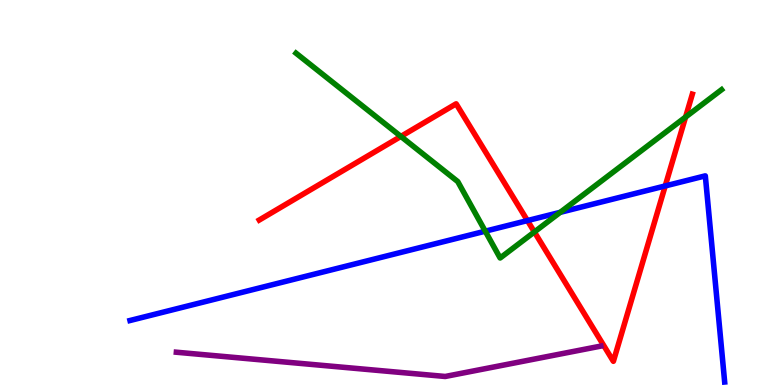[{'lines': ['blue', 'red'], 'intersections': [{'x': 6.81, 'y': 4.27}, {'x': 8.58, 'y': 5.17}]}, {'lines': ['green', 'red'], 'intersections': [{'x': 5.17, 'y': 6.46}, {'x': 6.9, 'y': 3.97}, {'x': 8.85, 'y': 6.96}]}, {'lines': ['purple', 'red'], 'intersections': []}, {'lines': ['blue', 'green'], 'intersections': [{'x': 6.26, 'y': 4.0}, {'x': 7.23, 'y': 4.48}]}, {'lines': ['blue', 'purple'], 'intersections': []}, {'lines': ['green', 'purple'], 'intersections': []}]